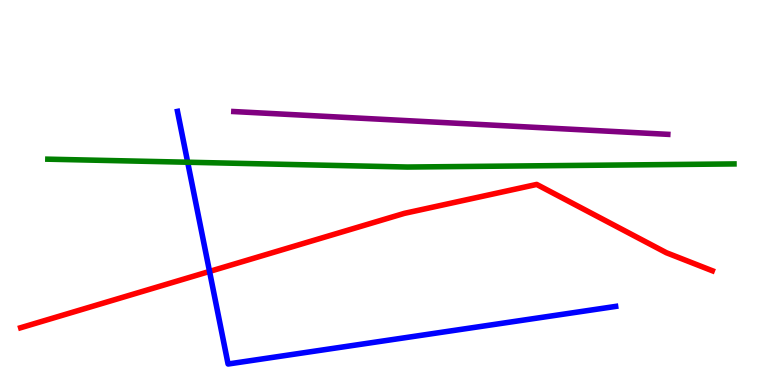[{'lines': ['blue', 'red'], 'intersections': [{'x': 2.7, 'y': 2.95}]}, {'lines': ['green', 'red'], 'intersections': []}, {'lines': ['purple', 'red'], 'intersections': []}, {'lines': ['blue', 'green'], 'intersections': [{'x': 2.42, 'y': 5.79}]}, {'lines': ['blue', 'purple'], 'intersections': []}, {'lines': ['green', 'purple'], 'intersections': []}]